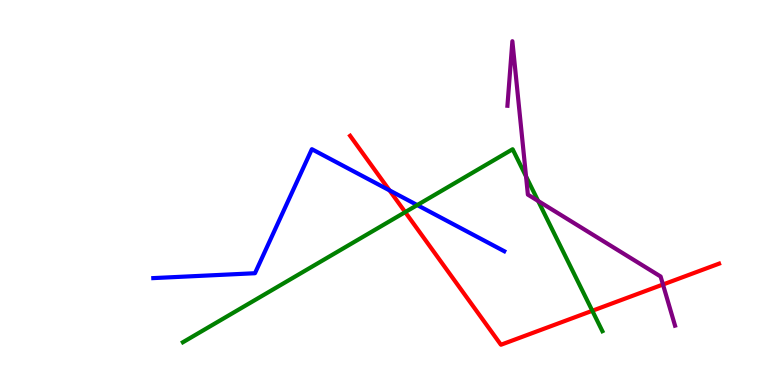[{'lines': ['blue', 'red'], 'intersections': [{'x': 5.03, 'y': 5.06}]}, {'lines': ['green', 'red'], 'intersections': [{'x': 5.23, 'y': 4.49}, {'x': 7.64, 'y': 1.93}]}, {'lines': ['purple', 'red'], 'intersections': [{'x': 8.55, 'y': 2.61}]}, {'lines': ['blue', 'green'], 'intersections': [{'x': 5.38, 'y': 4.67}]}, {'lines': ['blue', 'purple'], 'intersections': []}, {'lines': ['green', 'purple'], 'intersections': [{'x': 6.79, 'y': 5.42}, {'x': 6.94, 'y': 4.78}]}]